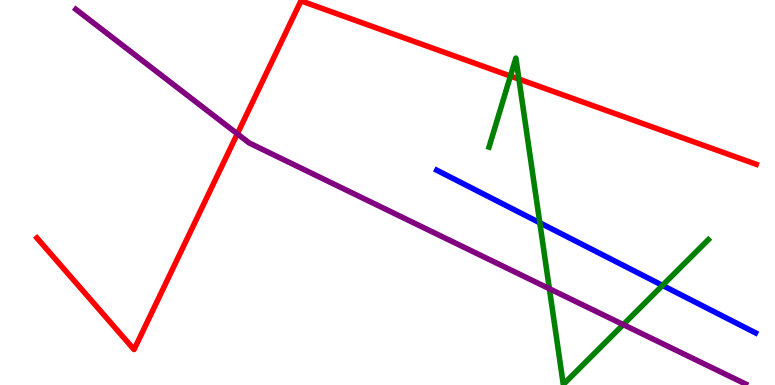[{'lines': ['blue', 'red'], 'intersections': []}, {'lines': ['green', 'red'], 'intersections': [{'x': 6.59, 'y': 8.02}, {'x': 6.7, 'y': 7.95}]}, {'lines': ['purple', 'red'], 'intersections': [{'x': 3.06, 'y': 6.52}]}, {'lines': ['blue', 'green'], 'intersections': [{'x': 6.97, 'y': 4.21}, {'x': 8.55, 'y': 2.59}]}, {'lines': ['blue', 'purple'], 'intersections': []}, {'lines': ['green', 'purple'], 'intersections': [{'x': 7.09, 'y': 2.5}, {'x': 8.04, 'y': 1.57}]}]